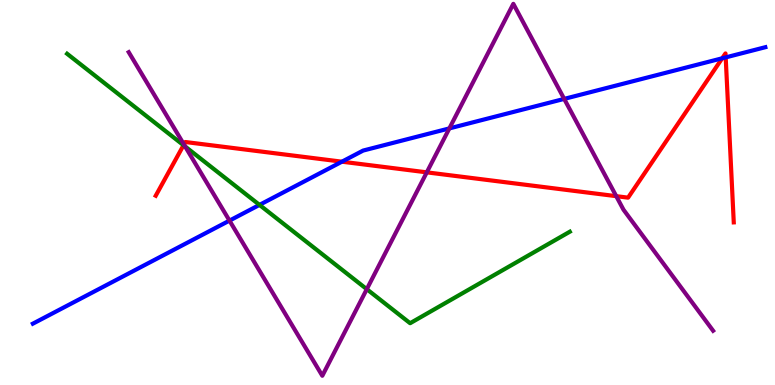[{'lines': ['blue', 'red'], 'intersections': [{'x': 4.41, 'y': 5.8}, {'x': 9.32, 'y': 8.49}, {'x': 9.36, 'y': 8.51}]}, {'lines': ['green', 'red'], 'intersections': [{'x': 2.37, 'y': 6.23}]}, {'lines': ['purple', 'red'], 'intersections': [{'x': 2.37, 'y': 6.25}, {'x': 5.51, 'y': 5.52}, {'x': 7.95, 'y': 4.9}]}, {'lines': ['blue', 'green'], 'intersections': [{'x': 3.35, 'y': 4.68}]}, {'lines': ['blue', 'purple'], 'intersections': [{'x': 2.96, 'y': 4.27}, {'x': 5.8, 'y': 6.66}, {'x': 7.28, 'y': 7.43}]}, {'lines': ['green', 'purple'], 'intersections': [{'x': 2.39, 'y': 6.19}, {'x': 4.73, 'y': 2.49}]}]